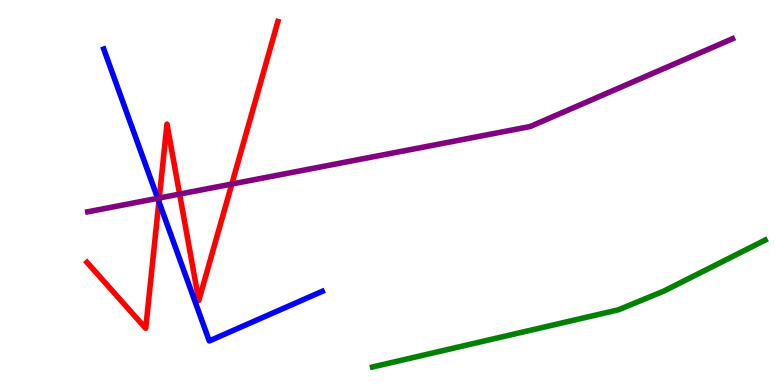[{'lines': ['blue', 'red'], 'intersections': [{'x': 2.05, 'y': 4.76}]}, {'lines': ['green', 'red'], 'intersections': []}, {'lines': ['purple', 'red'], 'intersections': [{'x': 2.06, 'y': 4.86}, {'x': 2.32, 'y': 4.96}, {'x': 2.99, 'y': 5.22}]}, {'lines': ['blue', 'green'], 'intersections': []}, {'lines': ['blue', 'purple'], 'intersections': [{'x': 2.04, 'y': 4.85}]}, {'lines': ['green', 'purple'], 'intersections': []}]